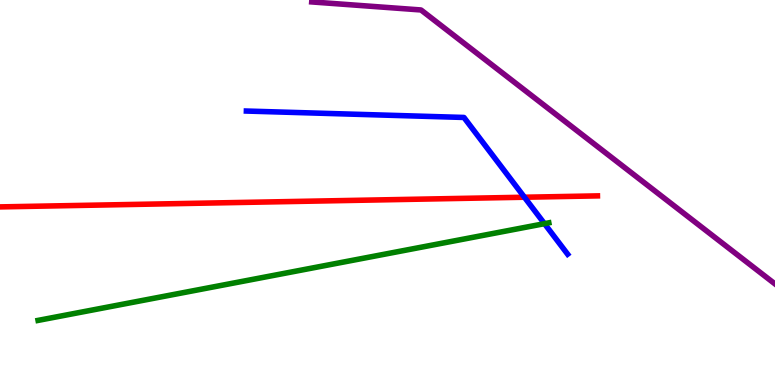[{'lines': ['blue', 'red'], 'intersections': [{'x': 6.77, 'y': 4.88}]}, {'lines': ['green', 'red'], 'intersections': []}, {'lines': ['purple', 'red'], 'intersections': []}, {'lines': ['blue', 'green'], 'intersections': [{'x': 7.03, 'y': 4.19}]}, {'lines': ['blue', 'purple'], 'intersections': []}, {'lines': ['green', 'purple'], 'intersections': []}]